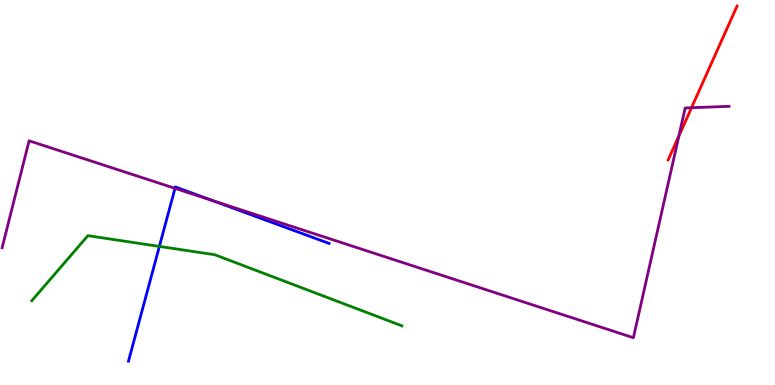[{'lines': ['blue', 'red'], 'intersections': []}, {'lines': ['green', 'red'], 'intersections': []}, {'lines': ['purple', 'red'], 'intersections': [{'x': 8.76, 'y': 6.47}, {'x': 8.92, 'y': 7.2}]}, {'lines': ['blue', 'green'], 'intersections': [{'x': 2.06, 'y': 3.6}]}, {'lines': ['blue', 'purple'], 'intersections': [{'x': 2.26, 'y': 5.11}, {'x': 2.74, 'y': 4.79}]}, {'lines': ['green', 'purple'], 'intersections': []}]